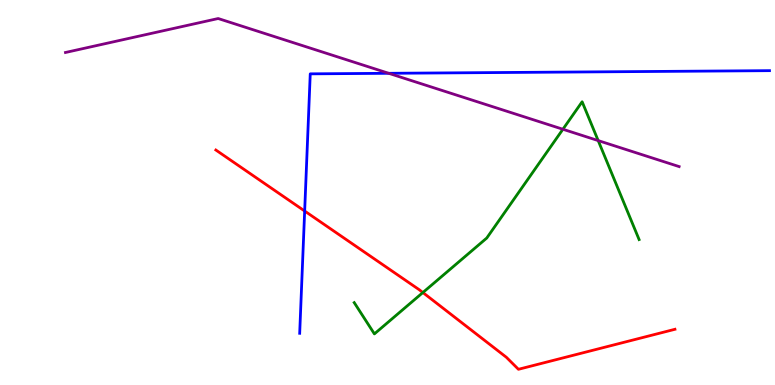[{'lines': ['blue', 'red'], 'intersections': [{'x': 3.93, 'y': 4.52}]}, {'lines': ['green', 'red'], 'intersections': [{'x': 5.46, 'y': 2.4}]}, {'lines': ['purple', 'red'], 'intersections': []}, {'lines': ['blue', 'green'], 'intersections': []}, {'lines': ['blue', 'purple'], 'intersections': [{'x': 5.02, 'y': 8.1}]}, {'lines': ['green', 'purple'], 'intersections': [{'x': 7.26, 'y': 6.64}, {'x': 7.72, 'y': 6.35}]}]